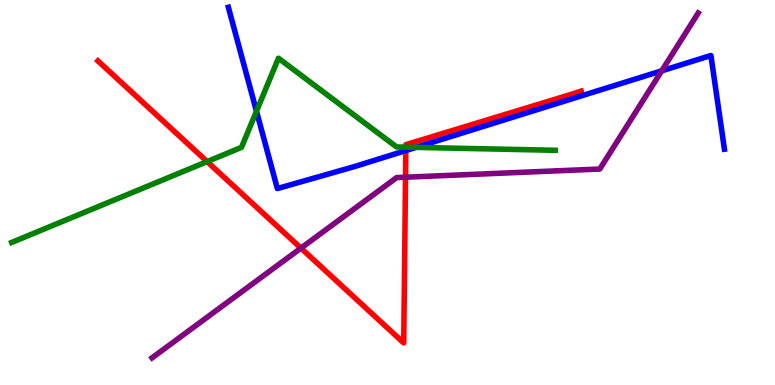[{'lines': ['blue', 'red'], 'intersections': [{'x': 5.24, 'y': 6.09}]}, {'lines': ['green', 'red'], 'intersections': [{'x': 2.67, 'y': 5.8}, {'x': 5.24, 'y': 6.18}]}, {'lines': ['purple', 'red'], 'intersections': [{'x': 3.88, 'y': 3.56}, {'x': 5.23, 'y': 5.4}]}, {'lines': ['blue', 'green'], 'intersections': [{'x': 3.31, 'y': 7.11}, {'x': 5.37, 'y': 6.17}]}, {'lines': ['blue', 'purple'], 'intersections': [{'x': 8.54, 'y': 8.16}]}, {'lines': ['green', 'purple'], 'intersections': []}]